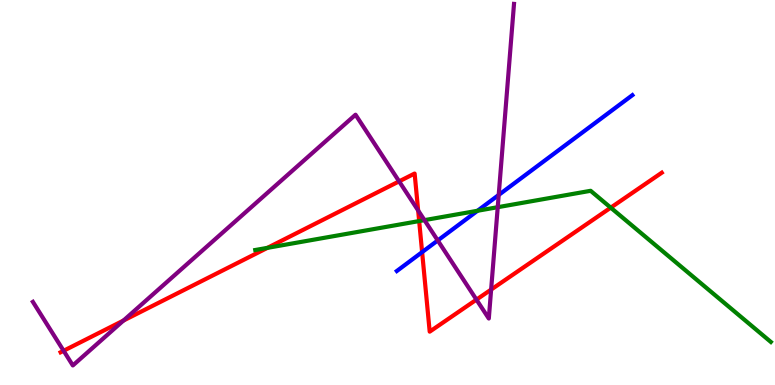[{'lines': ['blue', 'red'], 'intersections': [{'x': 5.45, 'y': 3.45}]}, {'lines': ['green', 'red'], 'intersections': [{'x': 3.45, 'y': 3.56}, {'x': 5.41, 'y': 4.26}, {'x': 7.88, 'y': 4.61}]}, {'lines': ['purple', 'red'], 'intersections': [{'x': 0.821, 'y': 0.889}, {'x': 1.59, 'y': 1.67}, {'x': 5.15, 'y': 5.29}, {'x': 5.4, 'y': 4.53}, {'x': 6.15, 'y': 2.22}, {'x': 6.34, 'y': 2.48}]}, {'lines': ['blue', 'green'], 'intersections': [{'x': 6.16, 'y': 4.53}]}, {'lines': ['blue', 'purple'], 'intersections': [{'x': 5.65, 'y': 3.75}, {'x': 6.43, 'y': 4.94}]}, {'lines': ['green', 'purple'], 'intersections': [{'x': 5.48, 'y': 4.28}, {'x': 6.42, 'y': 4.62}]}]